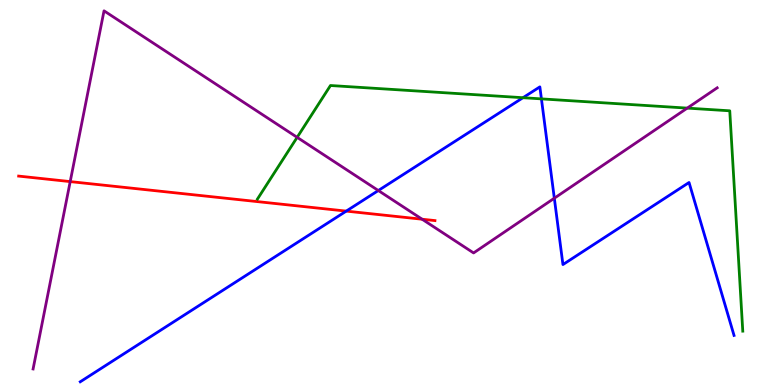[{'lines': ['blue', 'red'], 'intersections': [{'x': 4.47, 'y': 4.52}]}, {'lines': ['green', 'red'], 'intersections': []}, {'lines': ['purple', 'red'], 'intersections': [{'x': 0.906, 'y': 5.28}, {'x': 5.45, 'y': 4.31}]}, {'lines': ['blue', 'green'], 'intersections': [{'x': 6.75, 'y': 7.46}, {'x': 6.99, 'y': 7.43}]}, {'lines': ['blue', 'purple'], 'intersections': [{'x': 4.88, 'y': 5.05}, {'x': 7.15, 'y': 4.85}]}, {'lines': ['green', 'purple'], 'intersections': [{'x': 3.83, 'y': 6.43}, {'x': 8.87, 'y': 7.19}]}]